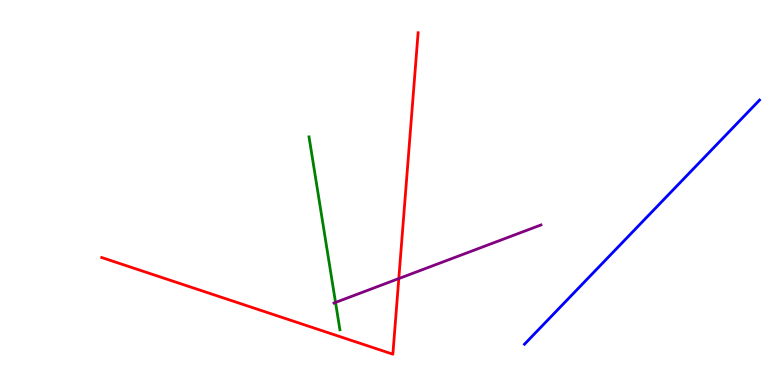[{'lines': ['blue', 'red'], 'intersections': []}, {'lines': ['green', 'red'], 'intersections': []}, {'lines': ['purple', 'red'], 'intersections': [{'x': 5.15, 'y': 2.76}]}, {'lines': ['blue', 'green'], 'intersections': []}, {'lines': ['blue', 'purple'], 'intersections': []}, {'lines': ['green', 'purple'], 'intersections': [{'x': 4.33, 'y': 2.14}]}]